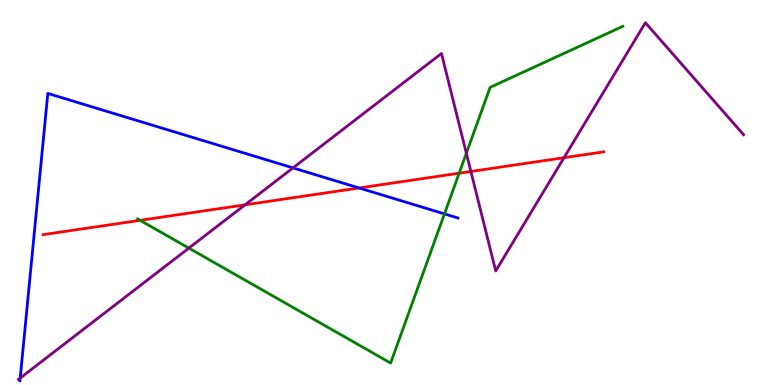[{'lines': ['blue', 'red'], 'intersections': [{'x': 4.63, 'y': 5.12}]}, {'lines': ['green', 'red'], 'intersections': [{'x': 1.81, 'y': 4.28}, {'x': 5.92, 'y': 5.5}]}, {'lines': ['purple', 'red'], 'intersections': [{'x': 3.16, 'y': 4.68}, {'x': 6.08, 'y': 5.55}, {'x': 7.28, 'y': 5.9}]}, {'lines': ['blue', 'green'], 'intersections': [{'x': 5.73, 'y': 4.44}]}, {'lines': ['blue', 'purple'], 'intersections': [{'x': 0.261, 'y': 0.181}, {'x': 3.78, 'y': 5.64}]}, {'lines': ['green', 'purple'], 'intersections': [{'x': 2.44, 'y': 3.56}, {'x': 6.02, 'y': 6.02}]}]